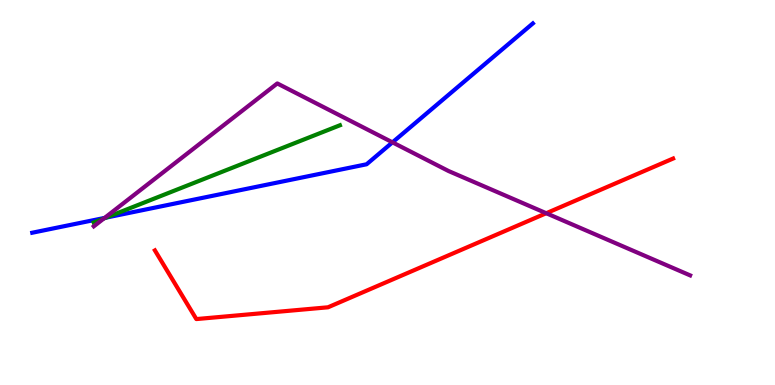[{'lines': ['blue', 'red'], 'intersections': []}, {'lines': ['green', 'red'], 'intersections': []}, {'lines': ['purple', 'red'], 'intersections': [{'x': 7.05, 'y': 4.46}]}, {'lines': ['blue', 'green'], 'intersections': [{'x': 1.37, 'y': 4.35}]}, {'lines': ['blue', 'purple'], 'intersections': [{'x': 1.35, 'y': 4.34}, {'x': 5.06, 'y': 6.3}]}, {'lines': ['green', 'purple'], 'intersections': [{'x': 1.34, 'y': 4.33}]}]